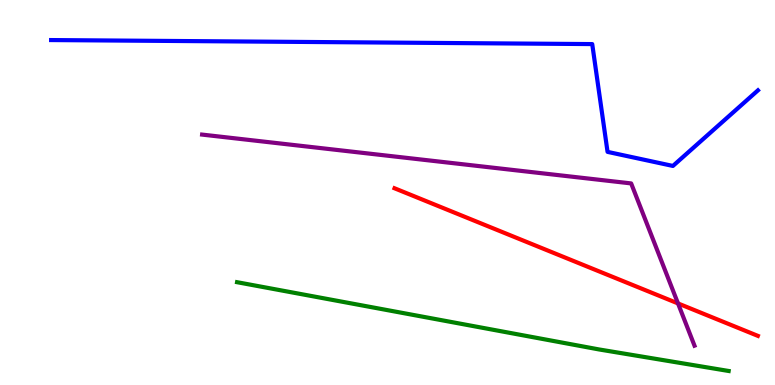[{'lines': ['blue', 'red'], 'intersections': []}, {'lines': ['green', 'red'], 'intersections': []}, {'lines': ['purple', 'red'], 'intersections': [{'x': 8.75, 'y': 2.12}]}, {'lines': ['blue', 'green'], 'intersections': []}, {'lines': ['blue', 'purple'], 'intersections': []}, {'lines': ['green', 'purple'], 'intersections': []}]